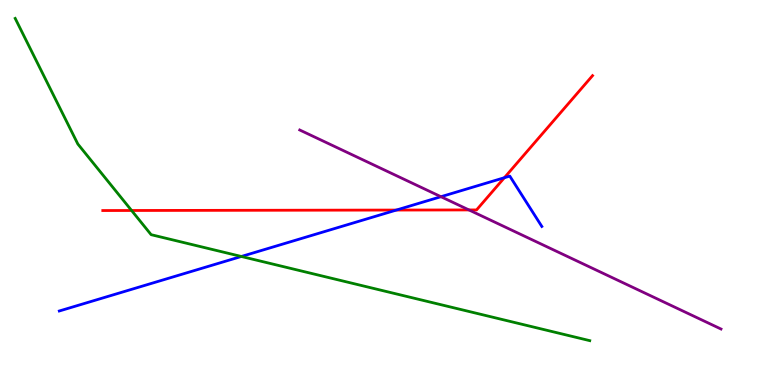[{'lines': ['blue', 'red'], 'intersections': [{'x': 5.11, 'y': 4.54}, {'x': 6.51, 'y': 5.38}]}, {'lines': ['green', 'red'], 'intersections': [{'x': 1.7, 'y': 4.53}]}, {'lines': ['purple', 'red'], 'intersections': [{'x': 6.05, 'y': 4.55}]}, {'lines': ['blue', 'green'], 'intersections': [{'x': 3.11, 'y': 3.34}]}, {'lines': ['blue', 'purple'], 'intersections': [{'x': 5.69, 'y': 4.89}]}, {'lines': ['green', 'purple'], 'intersections': []}]